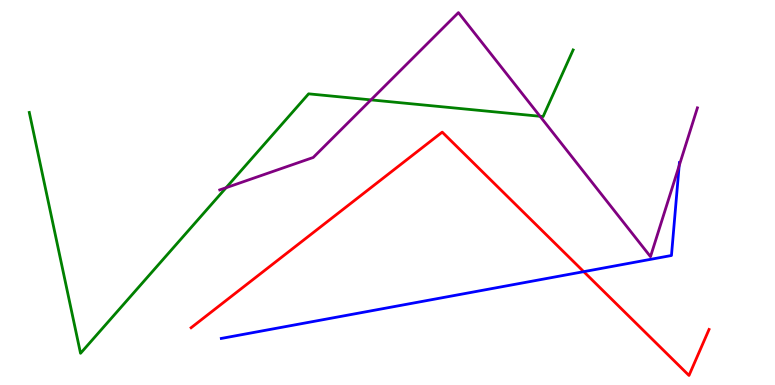[{'lines': ['blue', 'red'], 'intersections': [{'x': 7.53, 'y': 2.94}]}, {'lines': ['green', 'red'], 'intersections': []}, {'lines': ['purple', 'red'], 'intersections': []}, {'lines': ['blue', 'green'], 'intersections': []}, {'lines': ['blue', 'purple'], 'intersections': [{'x': 8.76, 'y': 5.69}]}, {'lines': ['green', 'purple'], 'intersections': [{'x': 2.92, 'y': 5.12}, {'x': 4.79, 'y': 7.41}, {'x': 6.97, 'y': 6.98}]}]